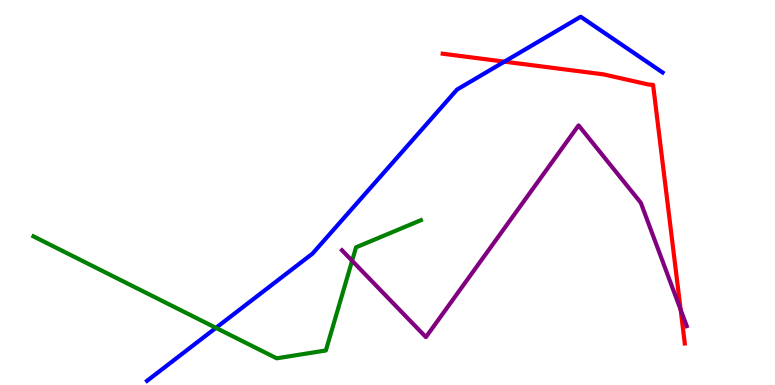[{'lines': ['blue', 'red'], 'intersections': [{'x': 6.51, 'y': 8.4}]}, {'lines': ['green', 'red'], 'intersections': []}, {'lines': ['purple', 'red'], 'intersections': [{'x': 8.78, 'y': 1.95}]}, {'lines': ['blue', 'green'], 'intersections': [{'x': 2.79, 'y': 1.48}]}, {'lines': ['blue', 'purple'], 'intersections': []}, {'lines': ['green', 'purple'], 'intersections': [{'x': 4.54, 'y': 3.23}]}]